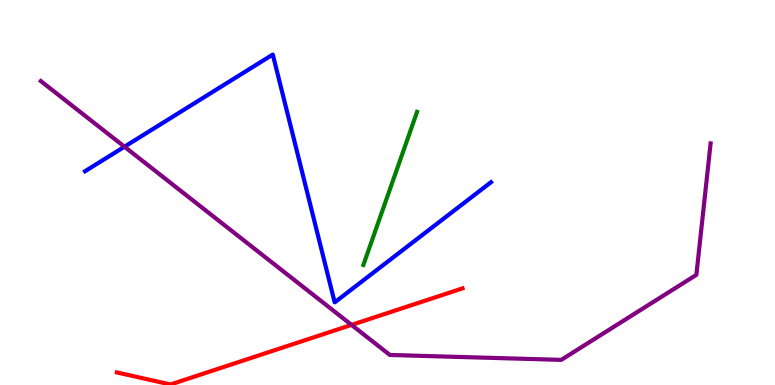[{'lines': ['blue', 'red'], 'intersections': []}, {'lines': ['green', 'red'], 'intersections': []}, {'lines': ['purple', 'red'], 'intersections': [{'x': 4.54, 'y': 1.56}]}, {'lines': ['blue', 'green'], 'intersections': []}, {'lines': ['blue', 'purple'], 'intersections': [{'x': 1.61, 'y': 6.19}]}, {'lines': ['green', 'purple'], 'intersections': []}]